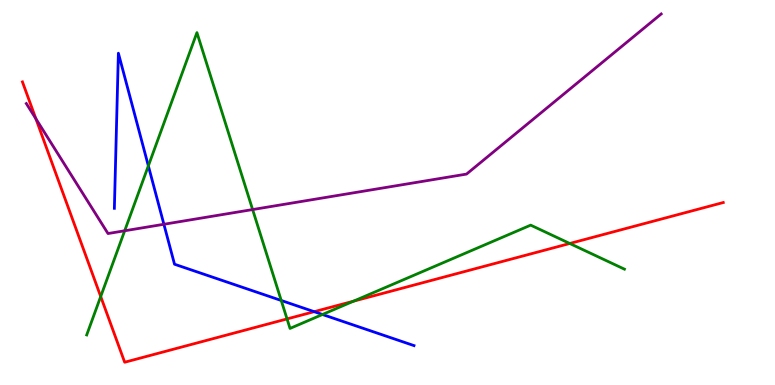[{'lines': ['blue', 'red'], 'intersections': [{'x': 4.05, 'y': 1.9}]}, {'lines': ['green', 'red'], 'intersections': [{'x': 1.3, 'y': 2.3}, {'x': 3.7, 'y': 1.72}, {'x': 4.56, 'y': 2.18}, {'x': 7.35, 'y': 3.68}]}, {'lines': ['purple', 'red'], 'intersections': [{'x': 0.463, 'y': 6.92}]}, {'lines': ['blue', 'green'], 'intersections': [{'x': 1.91, 'y': 5.69}, {'x': 3.63, 'y': 2.2}, {'x': 4.16, 'y': 1.83}]}, {'lines': ['blue', 'purple'], 'intersections': [{'x': 2.11, 'y': 4.17}]}, {'lines': ['green', 'purple'], 'intersections': [{'x': 1.61, 'y': 4.01}, {'x': 3.26, 'y': 4.56}]}]